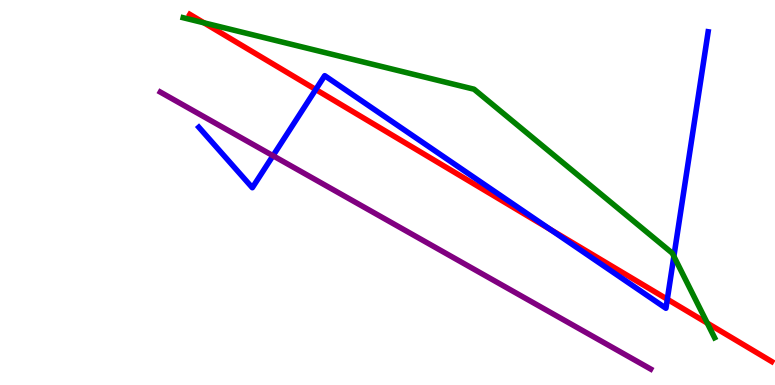[{'lines': ['blue', 'red'], 'intersections': [{'x': 4.07, 'y': 7.67}, {'x': 7.1, 'y': 4.04}, {'x': 8.61, 'y': 2.23}]}, {'lines': ['green', 'red'], 'intersections': [{'x': 2.63, 'y': 9.41}, {'x': 9.13, 'y': 1.61}]}, {'lines': ['purple', 'red'], 'intersections': []}, {'lines': ['blue', 'green'], 'intersections': [{'x': 8.7, 'y': 3.34}]}, {'lines': ['blue', 'purple'], 'intersections': [{'x': 3.52, 'y': 5.96}]}, {'lines': ['green', 'purple'], 'intersections': []}]